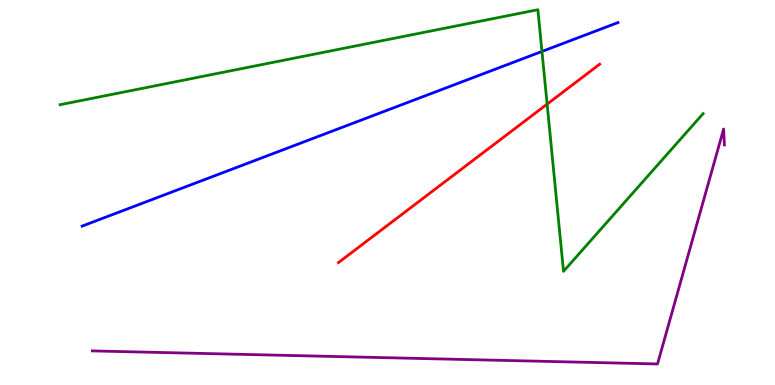[{'lines': ['blue', 'red'], 'intersections': []}, {'lines': ['green', 'red'], 'intersections': [{'x': 7.06, 'y': 7.3}]}, {'lines': ['purple', 'red'], 'intersections': []}, {'lines': ['blue', 'green'], 'intersections': [{'x': 6.99, 'y': 8.66}]}, {'lines': ['blue', 'purple'], 'intersections': []}, {'lines': ['green', 'purple'], 'intersections': []}]